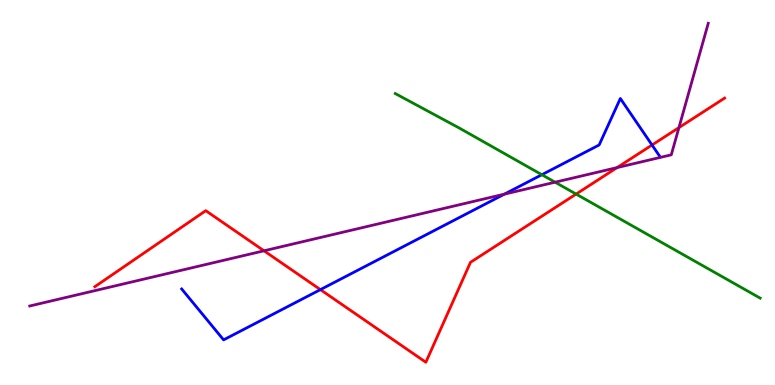[{'lines': ['blue', 'red'], 'intersections': [{'x': 4.13, 'y': 2.48}, {'x': 8.41, 'y': 6.23}]}, {'lines': ['green', 'red'], 'intersections': [{'x': 7.43, 'y': 4.96}]}, {'lines': ['purple', 'red'], 'intersections': [{'x': 3.41, 'y': 3.49}, {'x': 7.96, 'y': 5.65}, {'x': 8.76, 'y': 6.68}]}, {'lines': ['blue', 'green'], 'intersections': [{'x': 6.99, 'y': 5.46}]}, {'lines': ['blue', 'purple'], 'intersections': [{'x': 6.51, 'y': 4.96}]}, {'lines': ['green', 'purple'], 'intersections': [{'x': 7.16, 'y': 5.27}]}]